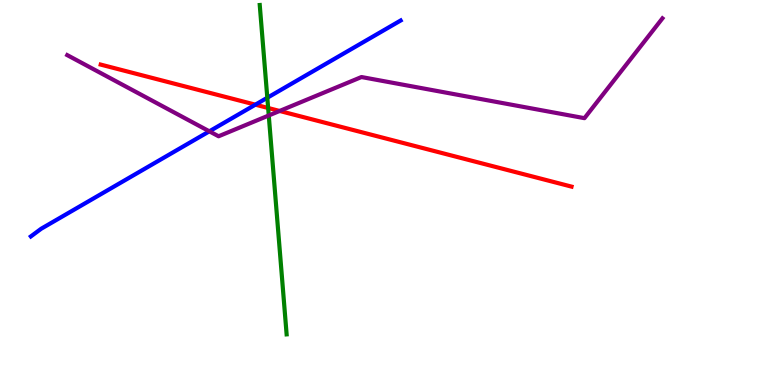[{'lines': ['blue', 'red'], 'intersections': [{'x': 3.29, 'y': 7.28}]}, {'lines': ['green', 'red'], 'intersections': [{'x': 3.46, 'y': 7.2}]}, {'lines': ['purple', 'red'], 'intersections': [{'x': 3.61, 'y': 7.12}]}, {'lines': ['blue', 'green'], 'intersections': [{'x': 3.45, 'y': 7.46}]}, {'lines': ['blue', 'purple'], 'intersections': [{'x': 2.7, 'y': 6.59}]}, {'lines': ['green', 'purple'], 'intersections': [{'x': 3.47, 'y': 7.0}]}]